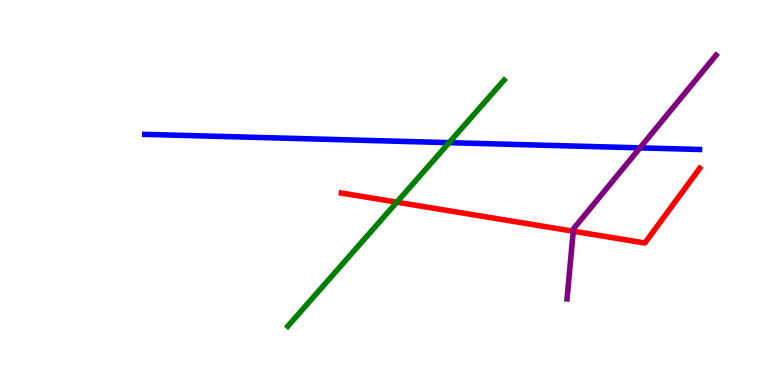[{'lines': ['blue', 'red'], 'intersections': []}, {'lines': ['green', 'red'], 'intersections': [{'x': 5.12, 'y': 4.75}]}, {'lines': ['purple', 'red'], 'intersections': [{'x': 7.4, 'y': 3.99}]}, {'lines': ['blue', 'green'], 'intersections': [{'x': 5.8, 'y': 6.29}]}, {'lines': ['blue', 'purple'], 'intersections': [{'x': 8.26, 'y': 6.16}]}, {'lines': ['green', 'purple'], 'intersections': []}]